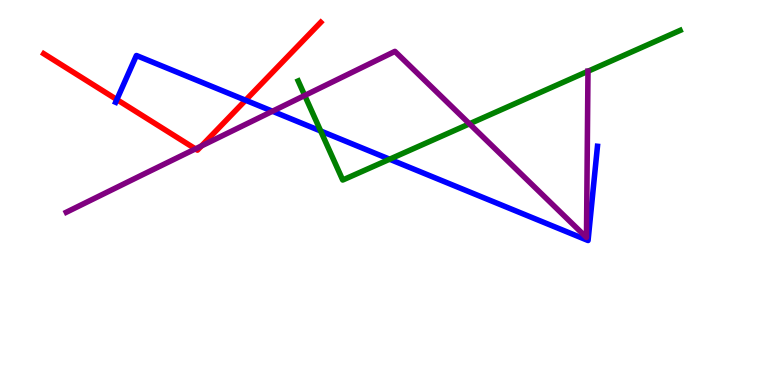[{'lines': ['blue', 'red'], 'intersections': [{'x': 1.51, 'y': 7.41}, {'x': 3.17, 'y': 7.4}]}, {'lines': ['green', 'red'], 'intersections': []}, {'lines': ['purple', 'red'], 'intersections': [{'x': 2.52, 'y': 6.13}, {'x': 2.6, 'y': 6.21}]}, {'lines': ['blue', 'green'], 'intersections': [{'x': 4.14, 'y': 6.6}, {'x': 5.03, 'y': 5.86}]}, {'lines': ['blue', 'purple'], 'intersections': [{'x': 3.52, 'y': 7.11}]}, {'lines': ['green', 'purple'], 'intersections': [{'x': 3.93, 'y': 7.52}, {'x': 6.06, 'y': 6.78}, {'x': 7.59, 'y': 8.15}]}]